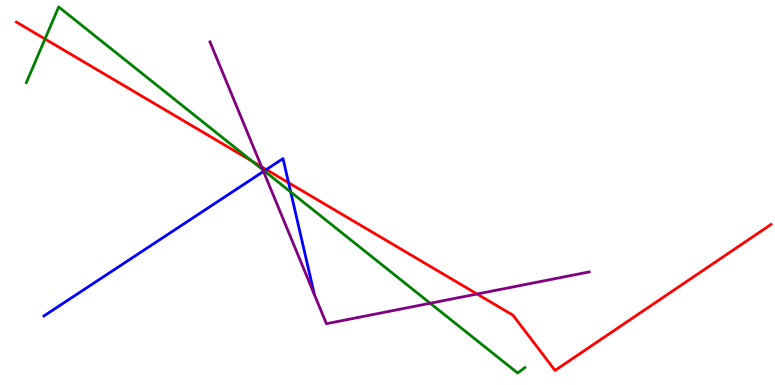[{'lines': ['blue', 'red'], 'intersections': [{'x': 3.44, 'y': 5.6}, {'x': 3.72, 'y': 5.25}]}, {'lines': ['green', 'red'], 'intersections': [{'x': 0.581, 'y': 8.99}, {'x': 3.25, 'y': 5.81}]}, {'lines': ['purple', 'red'], 'intersections': [{'x': 3.38, 'y': 5.67}, {'x': 6.16, 'y': 2.36}]}, {'lines': ['blue', 'green'], 'intersections': [{'x': 3.41, 'y': 5.56}, {'x': 3.75, 'y': 5.01}]}, {'lines': ['blue', 'purple'], 'intersections': [{'x': 3.4, 'y': 5.55}]}, {'lines': ['green', 'purple'], 'intersections': [{'x': 3.39, 'y': 5.59}, {'x': 5.55, 'y': 2.12}]}]